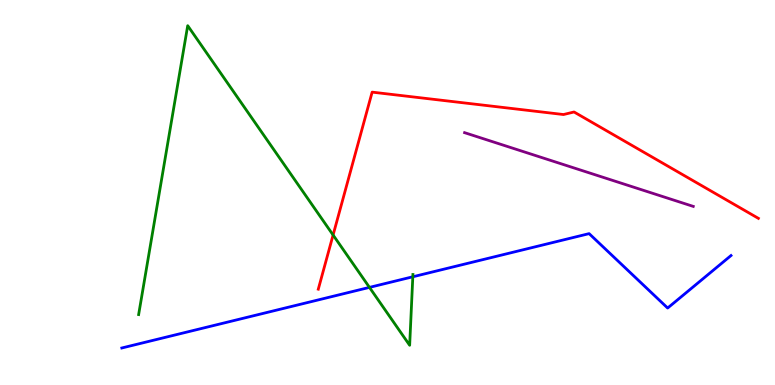[{'lines': ['blue', 'red'], 'intersections': []}, {'lines': ['green', 'red'], 'intersections': [{'x': 4.3, 'y': 3.9}]}, {'lines': ['purple', 'red'], 'intersections': []}, {'lines': ['blue', 'green'], 'intersections': [{'x': 4.77, 'y': 2.54}, {'x': 5.33, 'y': 2.81}]}, {'lines': ['blue', 'purple'], 'intersections': []}, {'lines': ['green', 'purple'], 'intersections': []}]